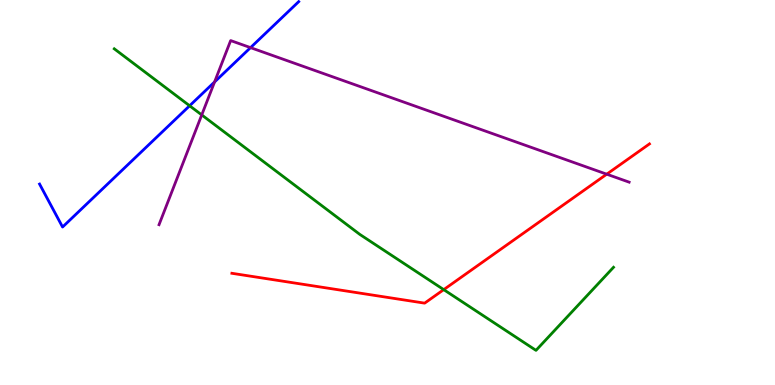[{'lines': ['blue', 'red'], 'intersections': []}, {'lines': ['green', 'red'], 'intersections': [{'x': 5.73, 'y': 2.48}]}, {'lines': ['purple', 'red'], 'intersections': [{'x': 7.83, 'y': 5.48}]}, {'lines': ['blue', 'green'], 'intersections': [{'x': 2.45, 'y': 7.25}]}, {'lines': ['blue', 'purple'], 'intersections': [{'x': 2.77, 'y': 7.87}, {'x': 3.23, 'y': 8.76}]}, {'lines': ['green', 'purple'], 'intersections': [{'x': 2.6, 'y': 7.02}]}]